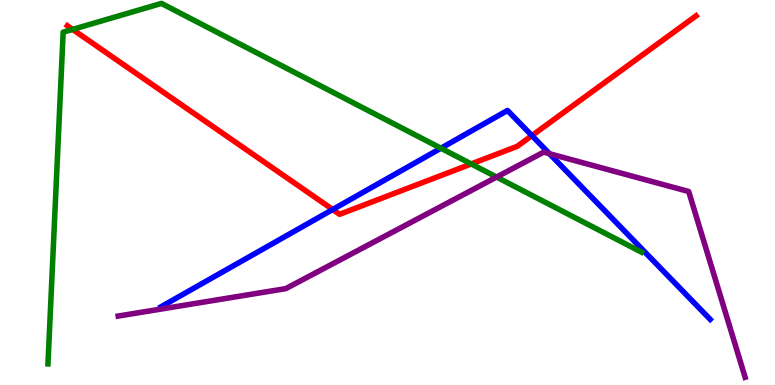[{'lines': ['blue', 'red'], 'intersections': [{'x': 4.29, 'y': 4.56}, {'x': 6.86, 'y': 6.48}]}, {'lines': ['green', 'red'], 'intersections': [{'x': 0.937, 'y': 9.24}, {'x': 6.08, 'y': 5.74}]}, {'lines': ['purple', 'red'], 'intersections': []}, {'lines': ['blue', 'green'], 'intersections': [{'x': 5.69, 'y': 6.15}]}, {'lines': ['blue', 'purple'], 'intersections': [{'x': 7.09, 'y': 6.01}]}, {'lines': ['green', 'purple'], 'intersections': [{'x': 6.41, 'y': 5.4}]}]